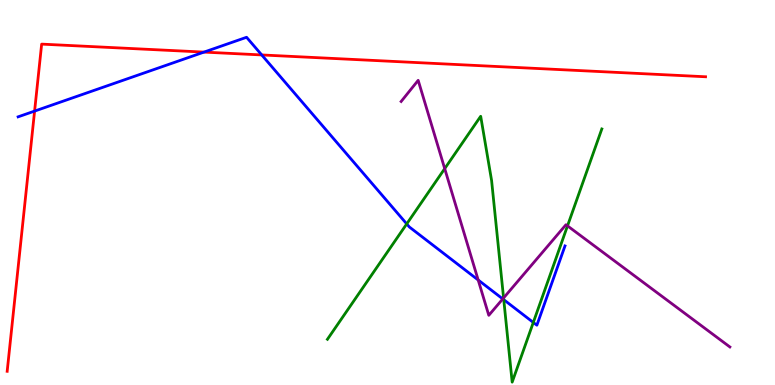[{'lines': ['blue', 'red'], 'intersections': [{'x': 0.446, 'y': 7.11}, {'x': 2.63, 'y': 8.65}, {'x': 3.38, 'y': 8.57}]}, {'lines': ['green', 'red'], 'intersections': []}, {'lines': ['purple', 'red'], 'intersections': []}, {'lines': ['blue', 'green'], 'intersections': [{'x': 5.25, 'y': 4.18}, {'x': 6.5, 'y': 2.22}, {'x': 6.88, 'y': 1.62}]}, {'lines': ['blue', 'purple'], 'intersections': [{'x': 6.17, 'y': 2.73}, {'x': 6.49, 'y': 2.24}]}, {'lines': ['green', 'purple'], 'intersections': [{'x': 5.74, 'y': 5.62}, {'x': 6.5, 'y': 2.26}, {'x': 7.32, 'y': 4.13}]}]